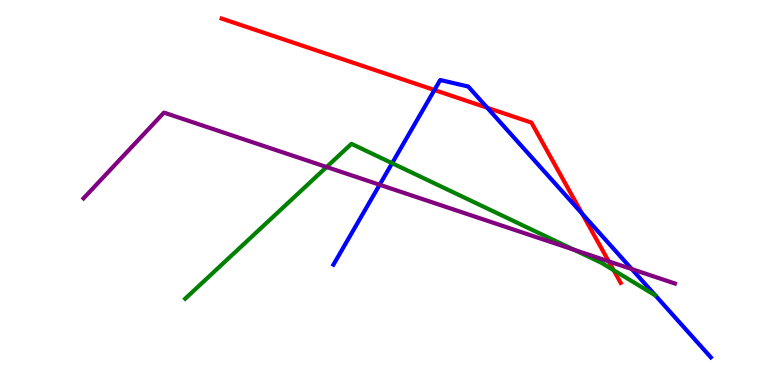[{'lines': ['blue', 'red'], 'intersections': [{'x': 5.61, 'y': 7.66}, {'x': 6.29, 'y': 7.2}, {'x': 7.51, 'y': 4.45}]}, {'lines': ['green', 'red'], 'intersections': [{'x': 7.92, 'y': 2.98}]}, {'lines': ['purple', 'red'], 'intersections': [{'x': 7.85, 'y': 3.21}]}, {'lines': ['blue', 'green'], 'intersections': [{'x': 5.06, 'y': 5.76}]}, {'lines': ['blue', 'purple'], 'intersections': [{'x': 4.9, 'y': 5.2}, {'x': 8.15, 'y': 3.01}]}, {'lines': ['green', 'purple'], 'intersections': [{'x': 4.21, 'y': 5.66}, {'x': 7.41, 'y': 3.51}]}]